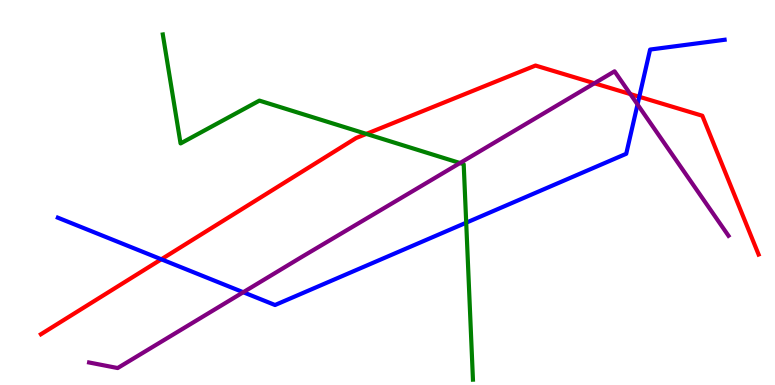[{'lines': ['blue', 'red'], 'intersections': [{'x': 2.08, 'y': 3.27}, {'x': 8.25, 'y': 7.49}]}, {'lines': ['green', 'red'], 'intersections': [{'x': 4.73, 'y': 6.52}]}, {'lines': ['purple', 'red'], 'intersections': [{'x': 7.67, 'y': 7.84}, {'x': 8.13, 'y': 7.56}]}, {'lines': ['blue', 'green'], 'intersections': [{'x': 6.02, 'y': 4.22}]}, {'lines': ['blue', 'purple'], 'intersections': [{'x': 3.14, 'y': 2.41}, {'x': 8.23, 'y': 7.29}]}, {'lines': ['green', 'purple'], 'intersections': [{'x': 5.94, 'y': 5.77}]}]